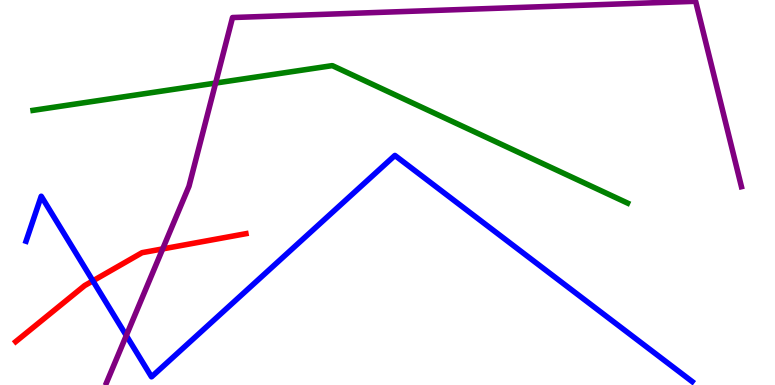[{'lines': ['blue', 'red'], 'intersections': [{'x': 1.2, 'y': 2.71}]}, {'lines': ['green', 'red'], 'intersections': []}, {'lines': ['purple', 'red'], 'intersections': [{'x': 2.1, 'y': 3.53}]}, {'lines': ['blue', 'green'], 'intersections': []}, {'lines': ['blue', 'purple'], 'intersections': [{'x': 1.63, 'y': 1.28}]}, {'lines': ['green', 'purple'], 'intersections': [{'x': 2.78, 'y': 7.84}]}]